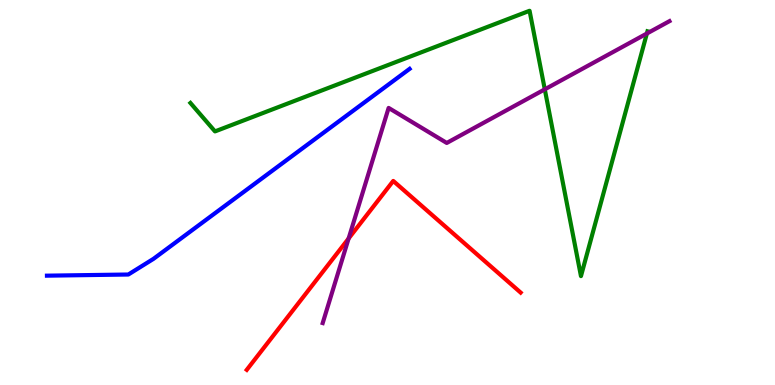[{'lines': ['blue', 'red'], 'intersections': []}, {'lines': ['green', 'red'], 'intersections': []}, {'lines': ['purple', 'red'], 'intersections': [{'x': 4.5, 'y': 3.81}]}, {'lines': ['blue', 'green'], 'intersections': []}, {'lines': ['blue', 'purple'], 'intersections': []}, {'lines': ['green', 'purple'], 'intersections': [{'x': 7.03, 'y': 7.68}, {'x': 8.35, 'y': 9.13}]}]